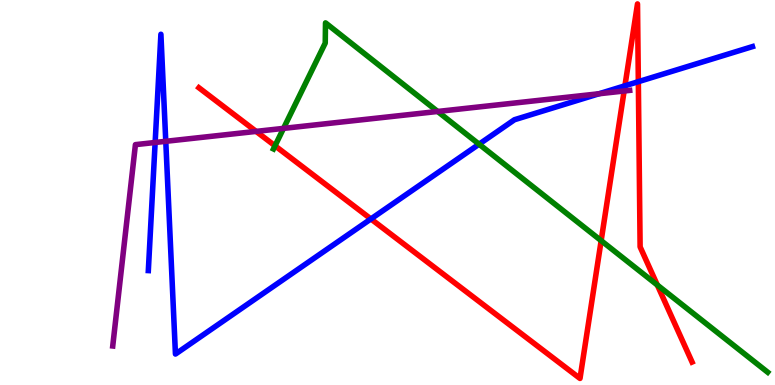[{'lines': ['blue', 'red'], 'intersections': [{'x': 4.79, 'y': 4.31}, {'x': 8.06, 'y': 7.77}, {'x': 8.24, 'y': 7.88}]}, {'lines': ['green', 'red'], 'intersections': [{'x': 3.55, 'y': 6.21}, {'x': 7.76, 'y': 3.75}, {'x': 8.48, 'y': 2.6}]}, {'lines': ['purple', 'red'], 'intersections': [{'x': 3.3, 'y': 6.59}, {'x': 8.05, 'y': 7.64}]}, {'lines': ['blue', 'green'], 'intersections': [{'x': 6.18, 'y': 6.25}]}, {'lines': ['blue', 'purple'], 'intersections': [{'x': 2.0, 'y': 6.3}, {'x': 2.14, 'y': 6.33}, {'x': 7.73, 'y': 7.56}]}, {'lines': ['green', 'purple'], 'intersections': [{'x': 3.66, 'y': 6.67}, {'x': 5.65, 'y': 7.1}]}]